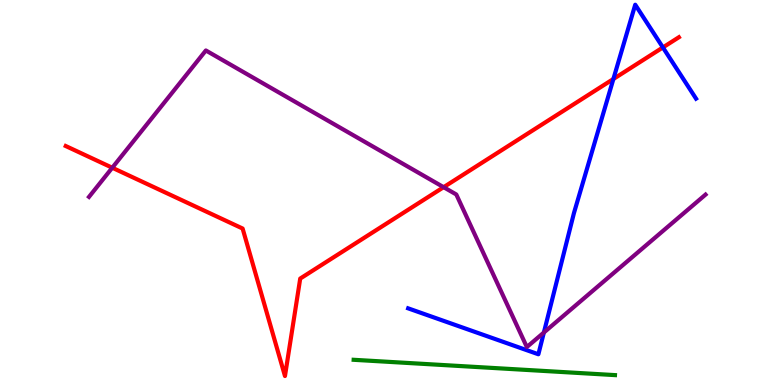[{'lines': ['blue', 'red'], 'intersections': [{'x': 7.91, 'y': 7.95}, {'x': 8.55, 'y': 8.77}]}, {'lines': ['green', 'red'], 'intersections': []}, {'lines': ['purple', 'red'], 'intersections': [{'x': 1.45, 'y': 5.64}, {'x': 5.72, 'y': 5.14}]}, {'lines': ['blue', 'green'], 'intersections': []}, {'lines': ['blue', 'purple'], 'intersections': [{'x': 7.02, 'y': 1.36}]}, {'lines': ['green', 'purple'], 'intersections': []}]